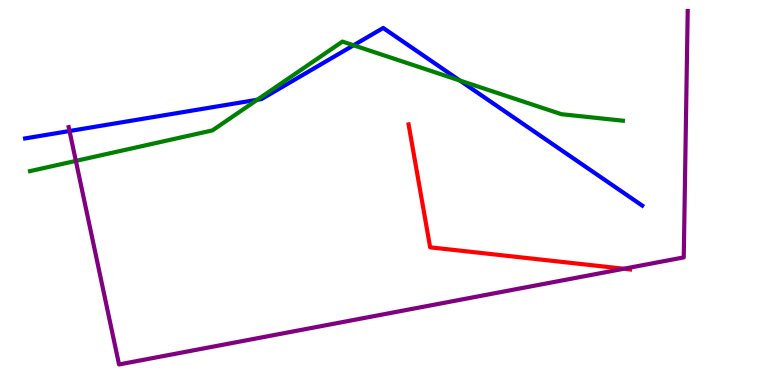[{'lines': ['blue', 'red'], 'intersections': []}, {'lines': ['green', 'red'], 'intersections': []}, {'lines': ['purple', 'red'], 'intersections': [{'x': 8.05, 'y': 3.02}]}, {'lines': ['blue', 'green'], 'intersections': [{'x': 3.32, 'y': 7.41}, {'x': 4.56, 'y': 8.82}, {'x': 5.93, 'y': 7.91}]}, {'lines': ['blue', 'purple'], 'intersections': [{'x': 0.897, 'y': 6.6}]}, {'lines': ['green', 'purple'], 'intersections': [{'x': 0.979, 'y': 5.82}]}]